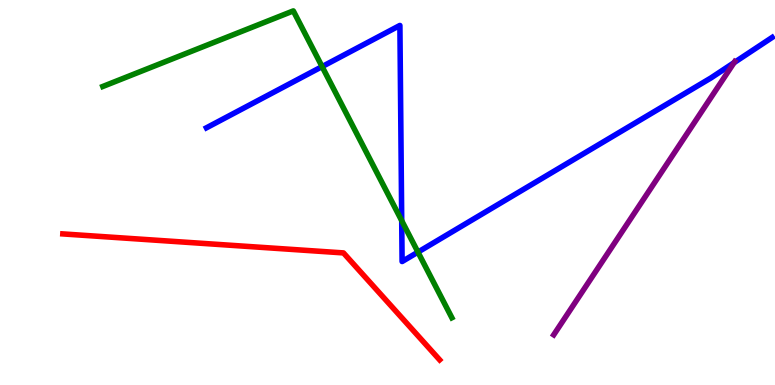[{'lines': ['blue', 'red'], 'intersections': []}, {'lines': ['green', 'red'], 'intersections': []}, {'lines': ['purple', 'red'], 'intersections': []}, {'lines': ['blue', 'green'], 'intersections': [{'x': 4.16, 'y': 8.27}, {'x': 5.18, 'y': 4.27}, {'x': 5.39, 'y': 3.45}]}, {'lines': ['blue', 'purple'], 'intersections': [{'x': 9.47, 'y': 8.37}]}, {'lines': ['green', 'purple'], 'intersections': []}]